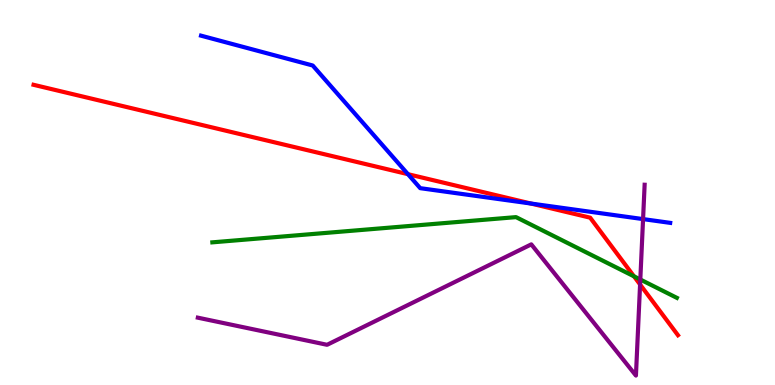[{'lines': ['blue', 'red'], 'intersections': [{'x': 5.26, 'y': 5.48}, {'x': 6.85, 'y': 4.71}]}, {'lines': ['green', 'red'], 'intersections': [{'x': 8.18, 'y': 2.82}]}, {'lines': ['purple', 'red'], 'intersections': [{'x': 8.26, 'y': 2.61}]}, {'lines': ['blue', 'green'], 'intersections': []}, {'lines': ['blue', 'purple'], 'intersections': [{'x': 8.3, 'y': 4.31}]}, {'lines': ['green', 'purple'], 'intersections': [{'x': 8.26, 'y': 2.74}]}]